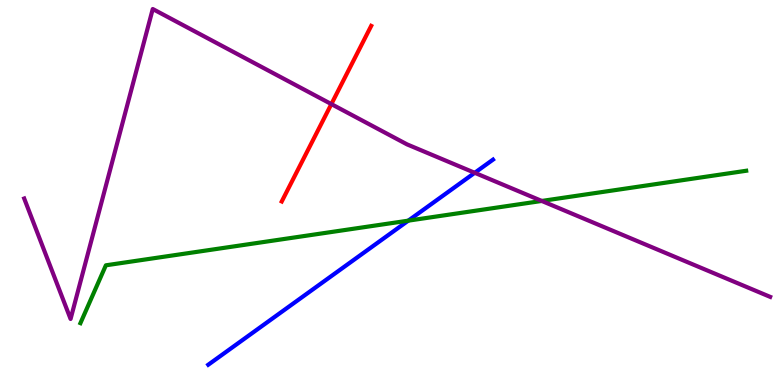[{'lines': ['blue', 'red'], 'intersections': []}, {'lines': ['green', 'red'], 'intersections': []}, {'lines': ['purple', 'red'], 'intersections': [{'x': 4.28, 'y': 7.3}]}, {'lines': ['blue', 'green'], 'intersections': [{'x': 5.27, 'y': 4.27}]}, {'lines': ['blue', 'purple'], 'intersections': [{'x': 6.13, 'y': 5.51}]}, {'lines': ['green', 'purple'], 'intersections': [{'x': 6.99, 'y': 4.78}]}]